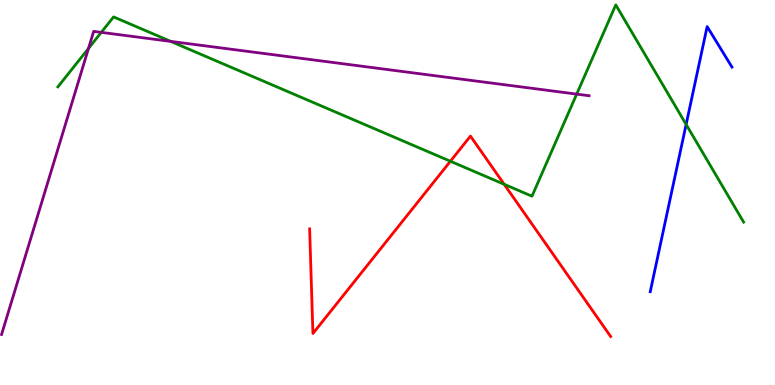[{'lines': ['blue', 'red'], 'intersections': []}, {'lines': ['green', 'red'], 'intersections': [{'x': 5.81, 'y': 5.81}, {'x': 6.51, 'y': 5.21}]}, {'lines': ['purple', 'red'], 'intersections': []}, {'lines': ['blue', 'green'], 'intersections': [{'x': 8.85, 'y': 6.77}]}, {'lines': ['blue', 'purple'], 'intersections': []}, {'lines': ['green', 'purple'], 'intersections': [{'x': 1.14, 'y': 8.74}, {'x': 1.31, 'y': 9.16}, {'x': 2.2, 'y': 8.93}, {'x': 7.44, 'y': 7.56}]}]